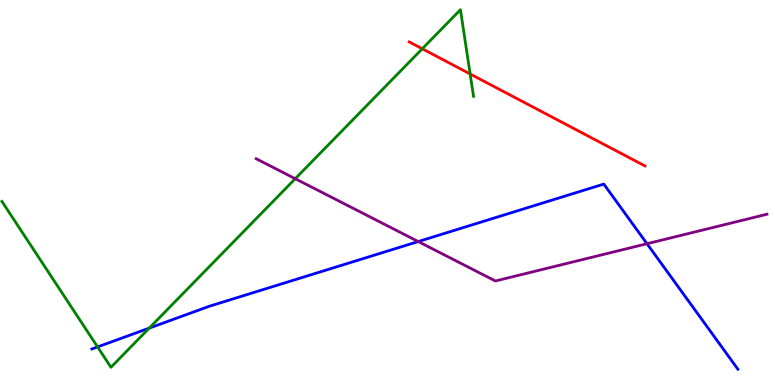[{'lines': ['blue', 'red'], 'intersections': []}, {'lines': ['green', 'red'], 'intersections': [{'x': 5.45, 'y': 8.73}, {'x': 6.07, 'y': 8.08}]}, {'lines': ['purple', 'red'], 'intersections': []}, {'lines': ['blue', 'green'], 'intersections': [{'x': 1.26, 'y': 0.989}, {'x': 1.93, 'y': 1.48}]}, {'lines': ['blue', 'purple'], 'intersections': [{'x': 5.4, 'y': 3.73}, {'x': 8.35, 'y': 3.67}]}, {'lines': ['green', 'purple'], 'intersections': [{'x': 3.81, 'y': 5.36}]}]